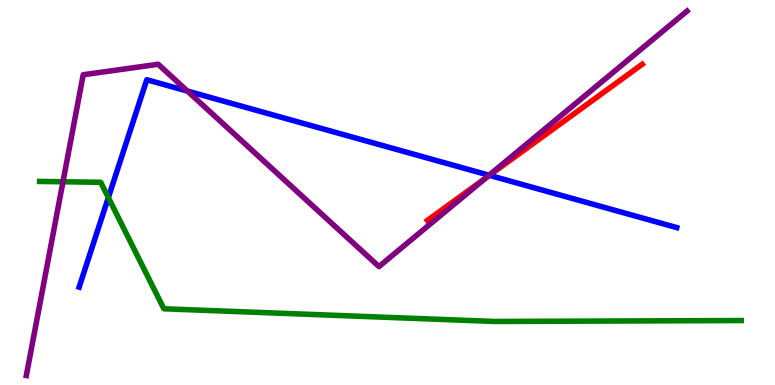[{'lines': ['blue', 'red'], 'intersections': [{'x': 6.32, 'y': 5.45}]}, {'lines': ['green', 'red'], 'intersections': []}, {'lines': ['purple', 'red'], 'intersections': [{'x': 6.27, 'y': 5.38}]}, {'lines': ['blue', 'green'], 'intersections': [{'x': 1.4, 'y': 4.87}]}, {'lines': ['blue', 'purple'], 'intersections': [{'x': 2.42, 'y': 7.63}, {'x': 6.31, 'y': 5.45}]}, {'lines': ['green', 'purple'], 'intersections': [{'x': 0.813, 'y': 5.28}]}]